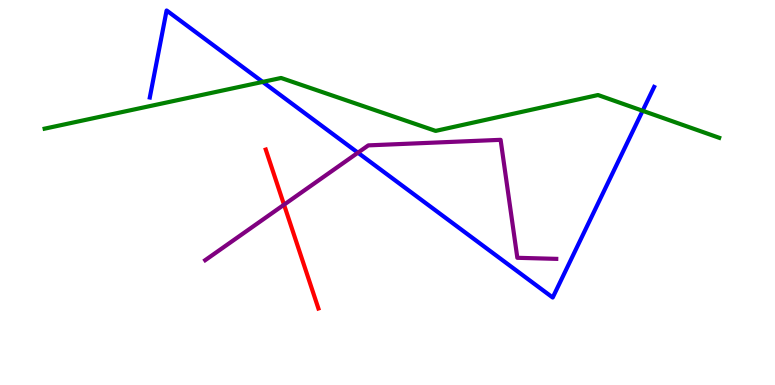[{'lines': ['blue', 'red'], 'intersections': []}, {'lines': ['green', 'red'], 'intersections': []}, {'lines': ['purple', 'red'], 'intersections': [{'x': 3.66, 'y': 4.68}]}, {'lines': ['blue', 'green'], 'intersections': [{'x': 3.39, 'y': 7.87}, {'x': 8.29, 'y': 7.12}]}, {'lines': ['blue', 'purple'], 'intersections': [{'x': 4.62, 'y': 6.03}]}, {'lines': ['green', 'purple'], 'intersections': []}]